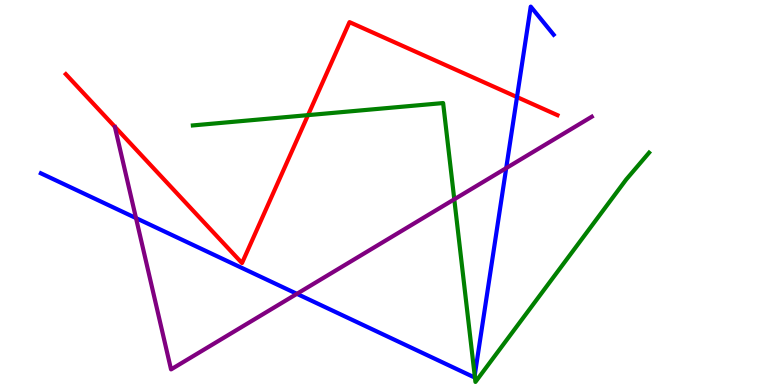[{'lines': ['blue', 'red'], 'intersections': [{'x': 6.67, 'y': 7.48}]}, {'lines': ['green', 'red'], 'intersections': [{'x': 3.97, 'y': 7.01}]}, {'lines': ['purple', 'red'], 'intersections': []}, {'lines': ['blue', 'green'], 'intersections': [{'x': 6.13, 'y': 0.245}]}, {'lines': ['blue', 'purple'], 'intersections': [{'x': 1.75, 'y': 4.34}, {'x': 3.83, 'y': 2.37}, {'x': 6.53, 'y': 5.63}]}, {'lines': ['green', 'purple'], 'intersections': [{'x': 5.86, 'y': 4.82}]}]